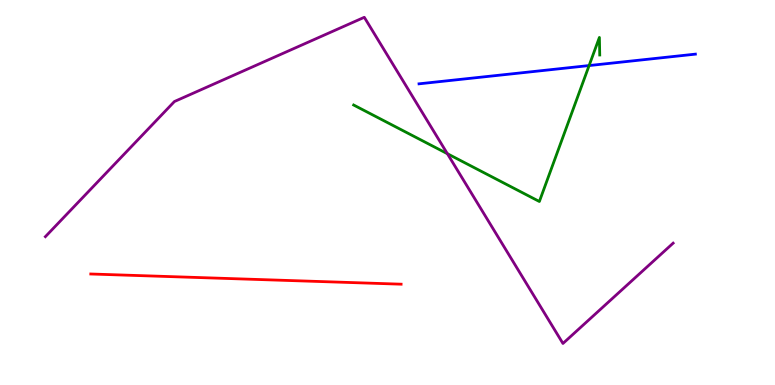[{'lines': ['blue', 'red'], 'intersections': []}, {'lines': ['green', 'red'], 'intersections': []}, {'lines': ['purple', 'red'], 'intersections': []}, {'lines': ['blue', 'green'], 'intersections': [{'x': 7.6, 'y': 8.3}]}, {'lines': ['blue', 'purple'], 'intersections': []}, {'lines': ['green', 'purple'], 'intersections': [{'x': 5.77, 'y': 6.01}]}]